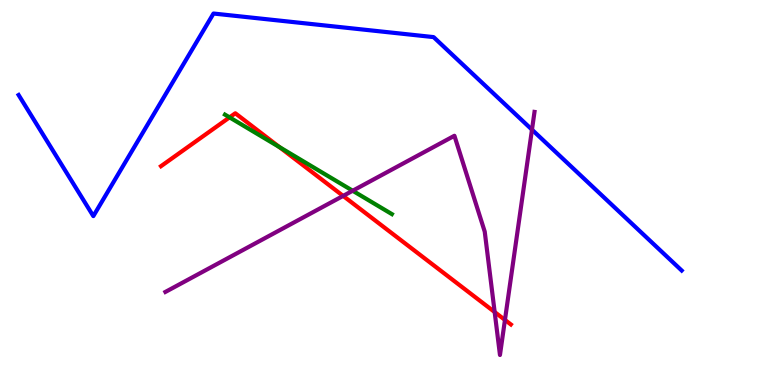[{'lines': ['blue', 'red'], 'intersections': []}, {'lines': ['green', 'red'], 'intersections': [{'x': 2.96, 'y': 6.95}, {'x': 3.61, 'y': 6.18}]}, {'lines': ['purple', 'red'], 'intersections': [{'x': 4.43, 'y': 4.91}, {'x': 6.38, 'y': 1.9}, {'x': 6.52, 'y': 1.69}]}, {'lines': ['blue', 'green'], 'intersections': []}, {'lines': ['blue', 'purple'], 'intersections': [{'x': 6.86, 'y': 6.63}]}, {'lines': ['green', 'purple'], 'intersections': [{'x': 4.55, 'y': 5.05}]}]